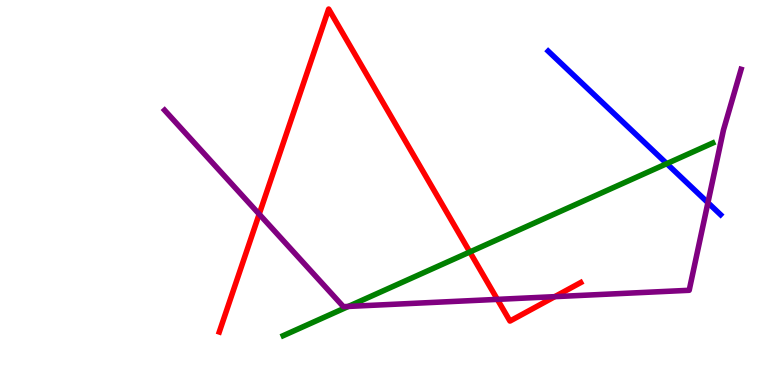[{'lines': ['blue', 'red'], 'intersections': []}, {'lines': ['green', 'red'], 'intersections': [{'x': 6.06, 'y': 3.46}]}, {'lines': ['purple', 'red'], 'intersections': [{'x': 3.34, 'y': 4.44}, {'x': 6.42, 'y': 2.22}, {'x': 7.16, 'y': 2.29}]}, {'lines': ['blue', 'green'], 'intersections': [{'x': 8.6, 'y': 5.75}]}, {'lines': ['blue', 'purple'], 'intersections': [{'x': 9.13, 'y': 4.74}]}, {'lines': ['green', 'purple'], 'intersections': [{'x': 4.5, 'y': 2.04}]}]